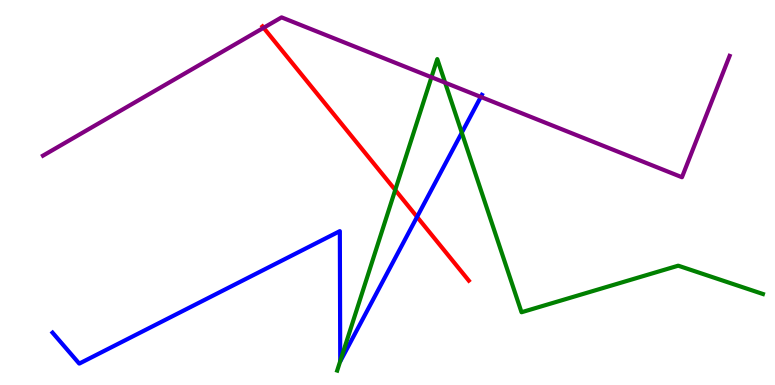[{'lines': ['blue', 'red'], 'intersections': [{'x': 5.38, 'y': 4.37}]}, {'lines': ['green', 'red'], 'intersections': [{'x': 5.1, 'y': 5.07}]}, {'lines': ['purple', 'red'], 'intersections': [{'x': 3.4, 'y': 9.28}]}, {'lines': ['blue', 'green'], 'intersections': [{'x': 4.39, 'y': 0.62}, {'x': 5.96, 'y': 6.55}]}, {'lines': ['blue', 'purple'], 'intersections': [{'x': 6.2, 'y': 7.48}]}, {'lines': ['green', 'purple'], 'intersections': [{'x': 5.57, 'y': 7.99}, {'x': 5.74, 'y': 7.85}]}]